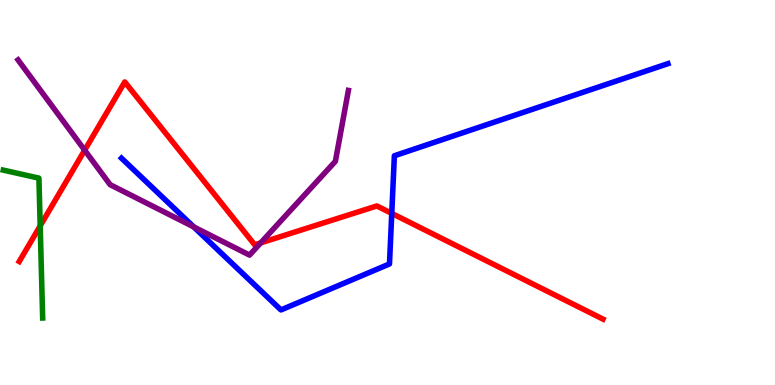[{'lines': ['blue', 'red'], 'intersections': [{'x': 5.06, 'y': 4.46}]}, {'lines': ['green', 'red'], 'intersections': [{'x': 0.519, 'y': 4.13}]}, {'lines': ['purple', 'red'], 'intersections': [{'x': 1.09, 'y': 6.1}, {'x': 3.36, 'y': 3.69}]}, {'lines': ['blue', 'green'], 'intersections': []}, {'lines': ['blue', 'purple'], 'intersections': [{'x': 2.5, 'y': 4.11}]}, {'lines': ['green', 'purple'], 'intersections': []}]